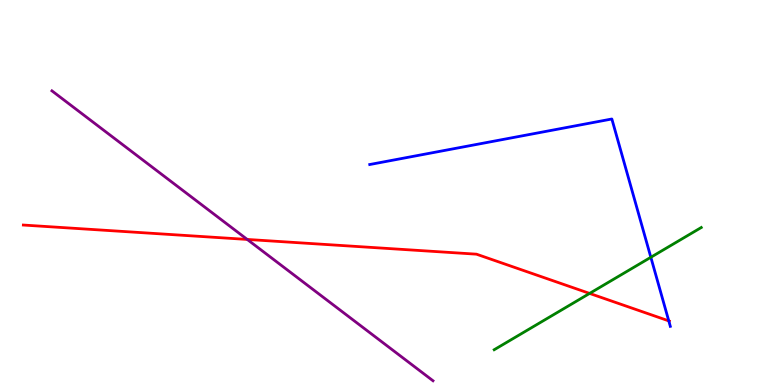[{'lines': ['blue', 'red'], 'intersections': [{'x': 8.63, 'y': 1.67}]}, {'lines': ['green', 'red'], 'intersections': [{'x': 7.61, 'y': 2.38}]}, {'lines': ['purple', 'red'], 'intersections': [{'x': 3.19, 'y': 3.78}]}, {'lines': ['blue', 'green'], 'intersections': [{'x': 8.4, 'y': 3.32}]}, {'lines': ['blue', 'purple'], 'intersections': []}, {'lines': ['green', 'purple'], 'intersections': []}]